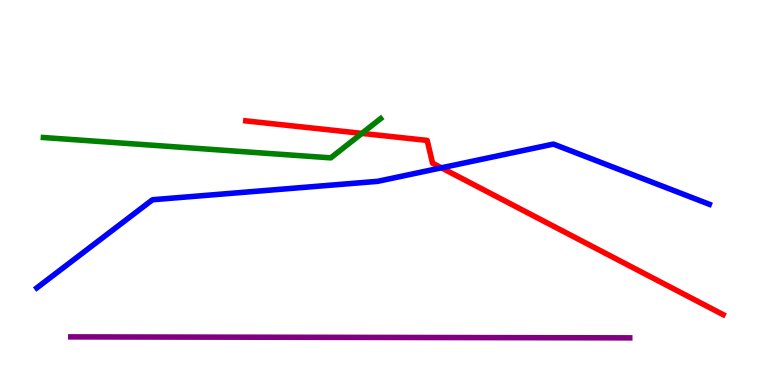[{'lines': ['blue', 'red'], 'intersections': [{'x': 5.7, 'y': 5.64}]}, {'lines': ['green', 'red'], 'intersections': [{'x': 4.67, 'y': 6.54}]}, {'lines': ['purple', 'red'], 'intersections': []}, {'lines': ['blue', 'green'], 'intersections': []}, {'lines': ['blue', 'purple'], 'intersections': []}, {'lines': ['green', 'purple'], 'intersections': []}]